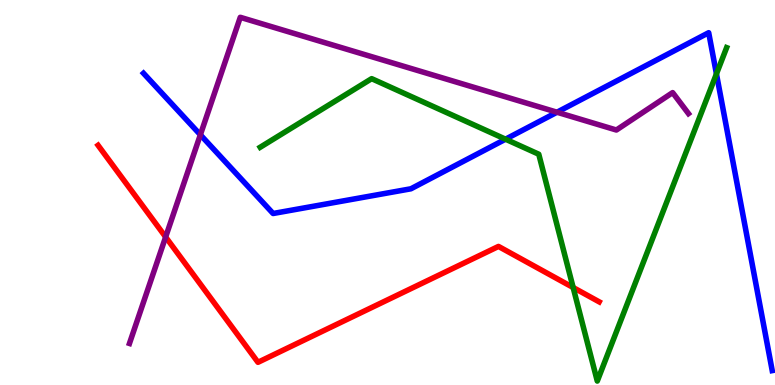[{'lines': ['blue', 'red'], 'intersections': []}, {'lines': ['green', 'red'], 'intersections': [{'x': 7.4, 'y': 2.53}]}, {'lines': ['purple', 'red'], 'intersections': [{'x': 2.14, 'y': 3.84}]}, {'lines': ['blue', 'green'], 'intersections': [{'x': 6.52, 'y': 6.38}, {'x': 9.24, 'y': 8.08}]}, {'lines': ['blue', 'purple'], 'intersections': [{'x': 2.59, 'y': 6.5}, {'x': 7.19, 'y': 7.09}]}, {'lines': ['green', 'purple'], 'intersections': []}]